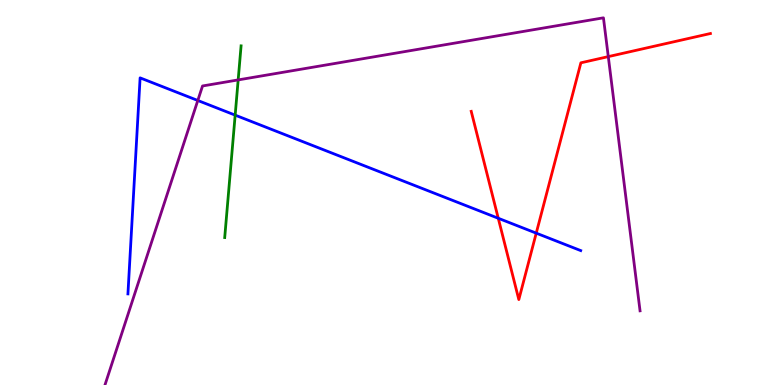[{'lines': ['blue', 'red'], 'intersections': [{'x': 6.43, 'y': 4.33}, {'x': 6.92, 'y': 3.94}]}, {'lines': ['green', 'red'], 'intersections': []}, {'lines': ['purple', 'red'], 'intersections': [{'x': 7.85, 'y': 8.53}]}, {'lines': ['blue', 'green'], 'intersections': [{'x': 3.03, 'y': 7.01}]}, {'lines': ['blue', 'purple'], 'intersections': [{'x': 2.55, 'y': 7.39}]}, {'lines': ['green', 'purple'], 'intersections': [{'x': 3.07, 'y': 7.92}]}]